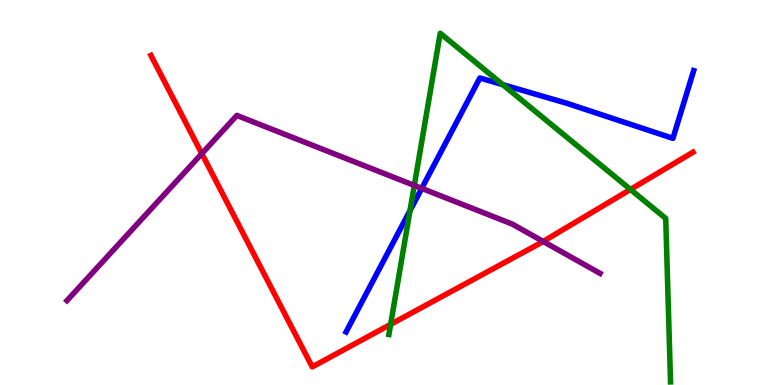[{'lines': ['blue', 'red'], 'intersections': []}, {'lines': ['green', 'red'], 'intersections': [{'x': 5.04, 'y': 1.58}, {'x': 8.14, 'y': 5.08}]}, {'lines': ['purple', 'red'], 'intersections': [{'x': 2.6, 'y': 6.01}, {'x': 7.01, 'y': 3.73}]}, {'lines': ['blue', 'green'], 'intersections': [{'x': 5.29, 'y': 4.53}, {'x': 6.49, 'y': 7.8}]}, {'lines': ['blue', 'purple'], 'intersections': [{'x': 5.44, 'y': 5.11}]}, {'lines': ['green', 'purple'], 'intersections': [{'x': 5.35, 'y': 5.18}]}]